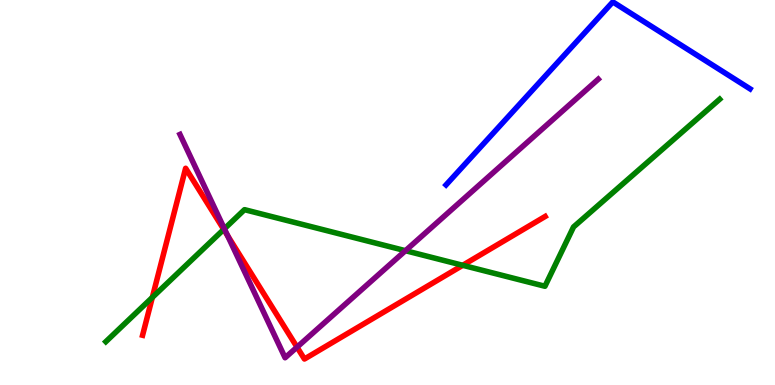[{'lines': ['blue', 'red'], 'intersections': []}, {'lines': ['green', 'red'], 'intersections': [{'x': 1.97, 'y': 2.27}, {'x': 2.89, 'y': 4.04}, {'x': 5.97, 'y': 3.11}]}, {'lines': ['purple', 'red'], 'intersections': [{'x': 2.94, 'y': 3.88}, {'x': 3.83, 'y': 0.984}]}, {'lines': ['blue', 'green'], 'intersections': []}, {'lines': ['blue', 'purple'], 'intersections': []}, {'lines': ['green', 'purple'], 'intersections': [{'x': 2.9, 'y': 4.06}, {'x': 5.23, 'y': 3.49}]}]